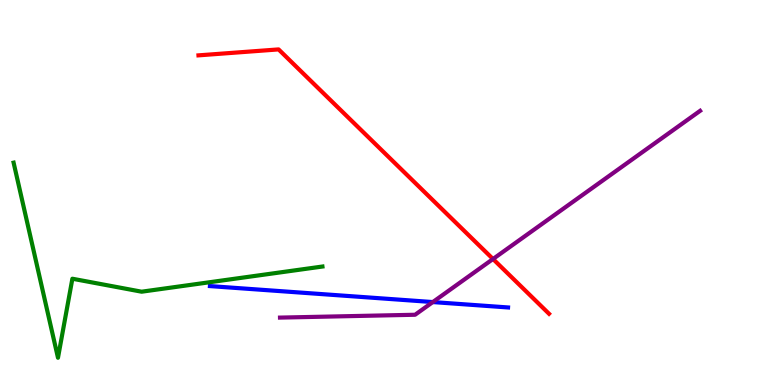[{'lines': ['blue', 'red'], 'intersections': []}, {'lines': ['green', 'red'], 'intersections': []}, {'lines': ['purple', 'red'], 'intersections': [{'x': 6.36, 'y': 3.27}]}, {'lines': ['blue', 'green'], 'intersections': []}, {'lines': ['blue', 'purple'], 'intersections': [{'x': 5.58, 'y': 2.15}]}, {'lines': ['green', 'purple'], 'intersections': []}]